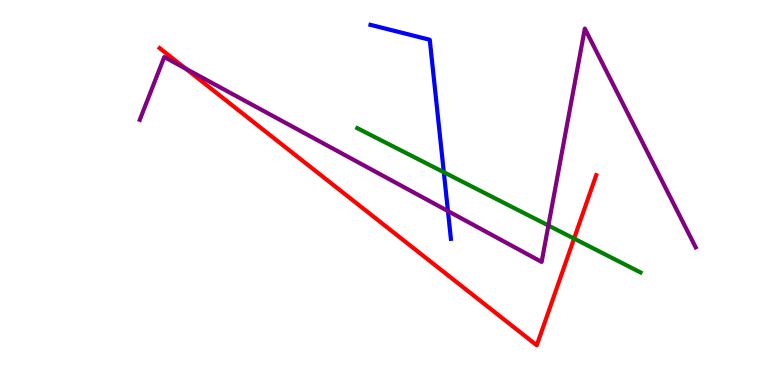[{'lines': ['blue', 'red'], 'intersections': []}, {'lines': ['green', 'red'], 'intersections': [{'x': 7.41, 'y': 3.8}]}, {'lines': ['purple', 'red'], 'intersections': [{'x': 2.4, 'y': 8.22}]}, {'lines': ['blue', 'green'], 'intersections': [{'x': 5.73, 'y': 5.53}]}, {'lines': ['blue', 'purple'], 'intersections': [{'x': 5.78, 'y': 4.52}]}, {'lines': ['green', 'purple'], 'intersections': [{'x': 7.08, 'y': 4.14}]}]